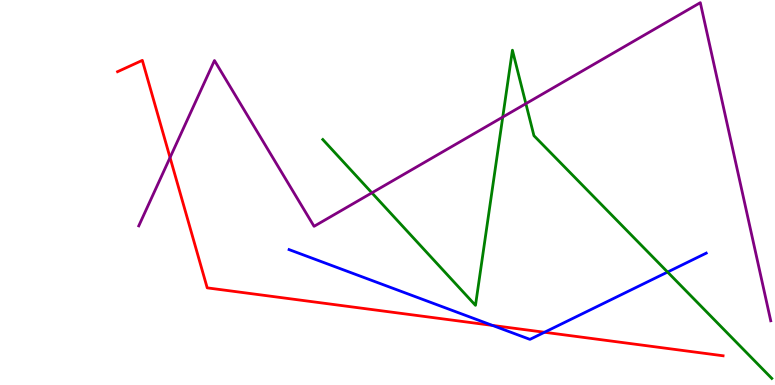[{'lines': ['blue', 'red'], 'intersections': [{'x': 6.35, 'y': 1.55}, {'x': 7.03, 'y': 1.37}]}, {'lines': ['green', 'red'], 'intersections': []}, {'lines': ['purple', 'red'], 'intersections': [{'x': 2.19, 'y': 5.91}]}, {'lines': ['blue', 'green'], 'intersections': [{'x': 8.61, 'y': 2.93}]}, {'lines': ['blue', 'purple'], 'intersections': []}, {'lines': ['green', 'purple'], 'intersections': [{'x': 4.8, 'y': 4.99}, {'x': 6.49, 'y': 6.96}, {'x': 6.79, 'y': 7.31}]}]